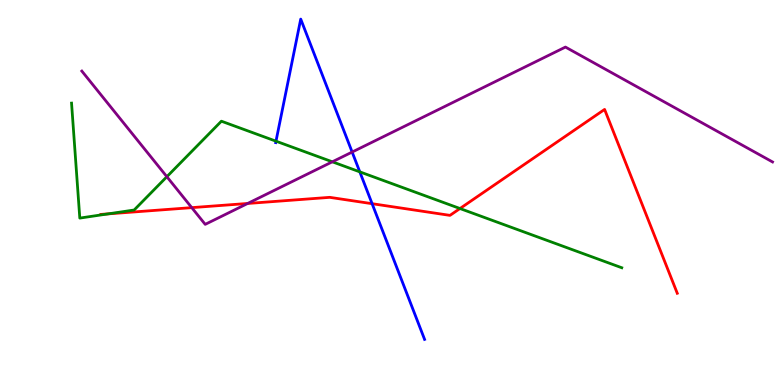[{'lines': ['blue', 'red'], 'intersections': [{'x': 4.8, 'y': 4.71}]}, {'lines': ['green', 'red'], 'intersections': [{'x': 1.4, 'y': 4.44}, {'x': 5.94, 'y': 4.58}]}, {'lines': ['purple', 'red'], 'intersections': [{'x': 2.47, 'y': 4.61}, {'x': 3.2, 'y': 4.72}]}, {'lines': ['blue', 'green'], 'intersections': [{'x': 3.56, 'y': 6.33}, {'x': 4.64, 'y': 5.54}]}, {'lines': ['blue', 'purple'], 'intersections': [{'x': 4.54, 'y': 6.05}]}, {'lines': ['green', 'purple'], 'intersections': [{'x': 2.15, 'y': 5.41}, {'x': 4.29, 'y': 5.8}]}]